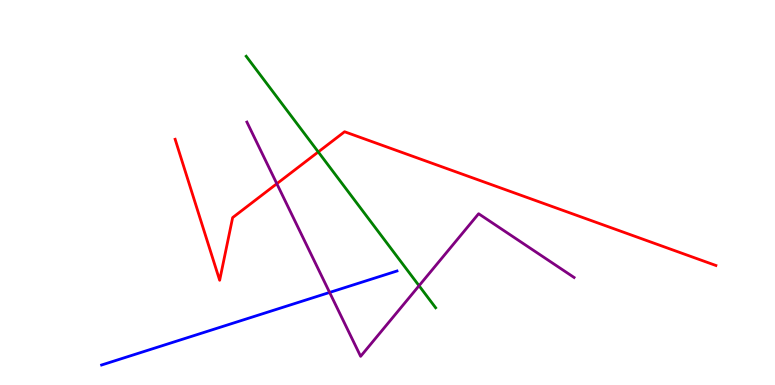[{'lines': ['blue', 'red'], 'intersections': []}, {'lines': ['green', 'red'], 'intersections': [{'x': 4.11, 'y': 6.05}]}, {'lines': ['purple', 'red'], 'intersections': [{'x': 3.57, 'y': 5.23}]}, {'lines': ['blue', 'green'], 'intersections': []}, {'lines': ['blue', 'purple'], 'intersections': [{'x': 4.25, 'y': 2.4}]}, {'lines': ['green', 'purple'], 'intersections': [{'x': 5.41, 'y': 2.58}]}]